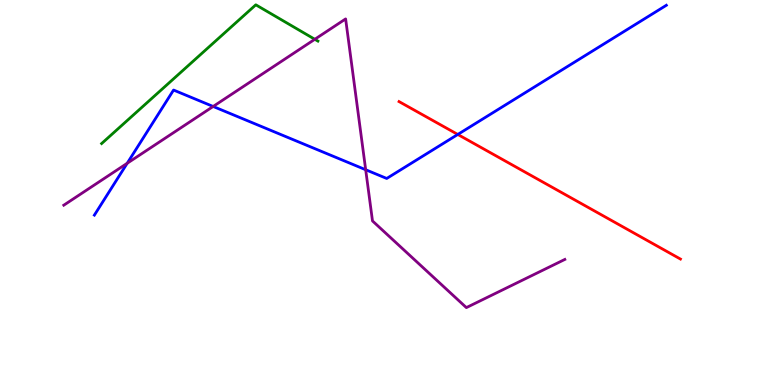[{'lines': ['blue', 'red'], 'intersections': [{'x': 5.91, 'y': 6.51}]}, {'lines': ['green', 'red'], 'intersections': []}, {'lines': ['purple', 'red'], 'intersections': []}, {'lines': ['blue', 'green'], 'intersections': []}, {'lines': ['blue', 'purple'], 'intersections': [{'x': 1.64, 'y': 5.76}, {'x': 2.75, 'y': 7.23}, {'x': 4.72, 'y': 5.59}]}, {'lines': ['green', 'purple'], 'intersections': [{'x': 4.06, 'y': 8.98}]}]